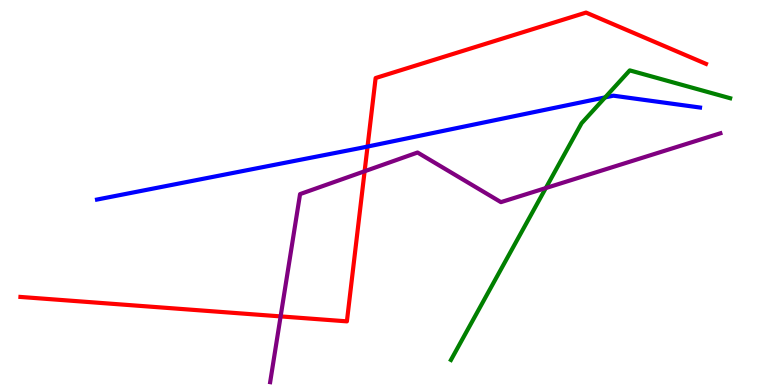[{'lines': ['blue', 'red'], 'intersections': [{'x': 4.74, 'y': 6.19}]}, {'lines': ['green', 'red'], 'intersections': []}, {'lines': ['purple', 'red'], 'intersections': [{'x': 3.62, 'y': 1.78}, {'x': 4.7, 'y': 5.55}]}, {'lines': ['blue', 'green'], 'intersections': [{'x': 7.81, 'y': 7.47}]}, {'lines': ['blue', 'purple'], 'intersections': []}, {'lines': ['green', 'purple'], 'intersections': [{'x': 7.04, 'y': 5.12}]}]